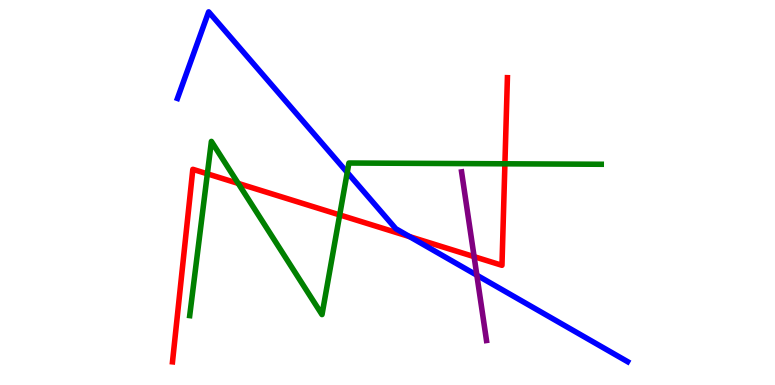[{'lines': ['blue', 'red'], 'intersections': [{'x': 5.28, 'y': 3.85}]}, {'lines': ['green', 'red'], 'intersections': [{'x': 2.68, 'y': 5.49}, {'x': 3.07, 'y': 5.24}, {'x': 4.38, 'y': 4.42}, {'x': 6.51, 'y': 5.75}]}, {'lines': ['purple', 'red'], 'intersections': [{'x': 6.12, 'y': 3.33}]}, {'lines': ['blue', 'green'], 'intersections': [{'x': 4.48, 'y': 5.52}]}, {'lines': ['blue', 'purple'], 'intersections': [{'x': 6.15, 'y': 2.85}]}, {'lines': ['green', 'purple'], 'intersections': []}]